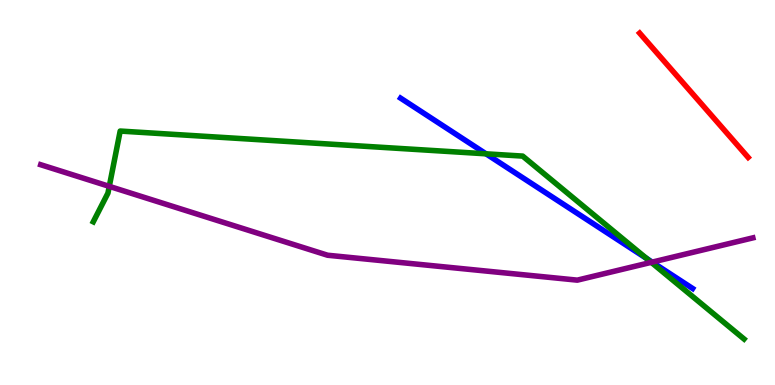[{'lines': ['blue', 'red'], 'intersections': []}, {'lines': ['green', 'red'], 'intersections': []}, {'lines': ['purple', 'red'], 'intersections': []}, {'lines': ['blue', 'green'], 'intersections': [{'x': 6.27, 'y': 6.0}, {'x': 8.34, 'y': 3.29}]}, {'lines': ['blue', 'purple'], 'intersections': [{'x': 8.42, 'y': 3.19}]}, {'lines': ['green', 'purple'], 'intersections': [{'x': 1.41, 'y': 5.16}, {'x': 8.4, 'y': 3.19}]}]